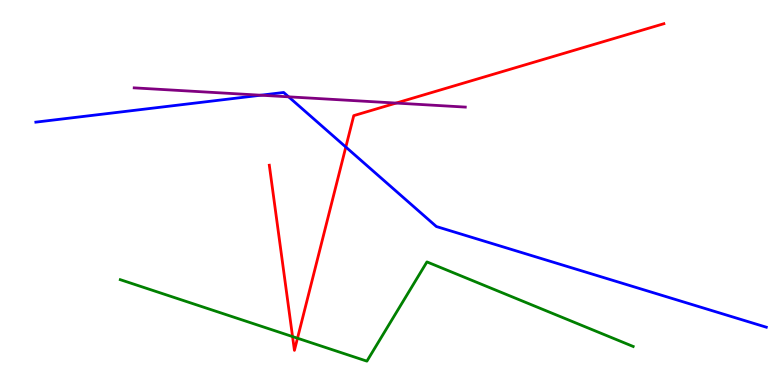[{'lines': ['blue', 'red'], 'intersections': [{'x': 4.46, 'y': 6.18}]}, {'lines': ['green', 'red'], 'intersections': [{'x': 3.77, 'y': 1.26}, {'x': 3.84, 'y': 1.22}]}, {'lines': ['purple', 'red'], 'intersections': [{'x': 5.11, 'y': 7.32}]}, {'lines': ['blue', 'green'], 'intersections': []}, {'lines': ['blue', 'purple'], 'intersections': [{'x': 3.36, 'y': 7.53}, {'x': 3.72, 'y': 7.48}]}, {'lines': ['green', 'purple'], 'intersections': []}]